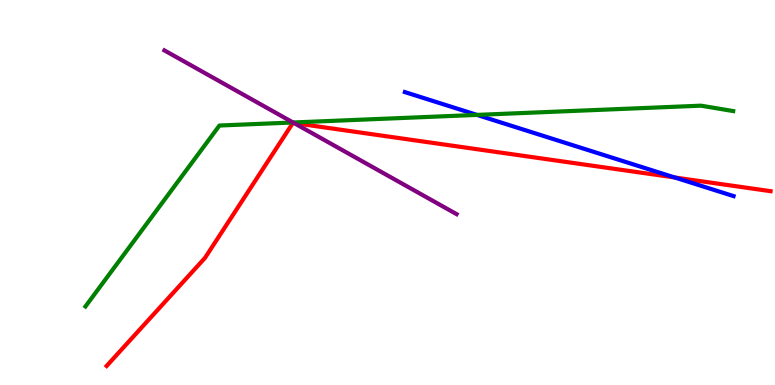[{'lines': ['blue', 'red'], 'intersections': [{'x': 8.71, 'y': 5.39}]}, {'lines': ['green', 'red'], 'intersections': []}, {'lines': ['purple', 'red'], 'intersections': [{'x': 3.79, 'y': 6.8}]}, {'lines': ['blue', 'green'], 'intersections': [{'x': 6.15, 'y': 7.02}]}, {'lines': ['blue', 'purple'], 'intersections': []}, {'lines': ['green', 'purple'], 'intersections': [{'x': 3.78, 'y': 6.82}]}]